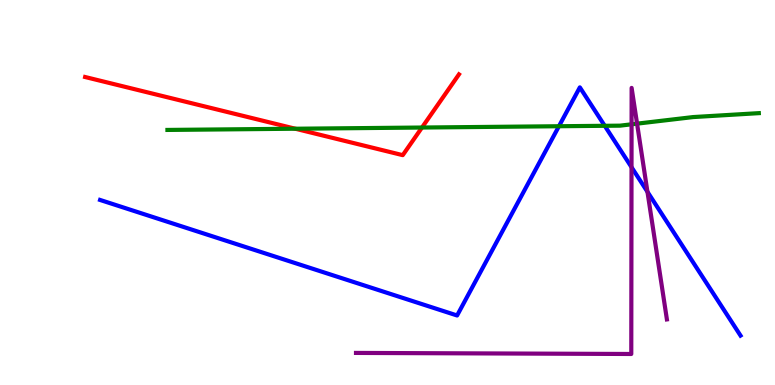[{'lines': ['blue', 'red'], 'intersections': []}, {'lines': ['green', 'red'], 'intersections': [{'x': 3.81, 'y': 6.66}, {'x': 5.44, 'y': 6.69}]}, {'lines': ['purple', 'red'], 'intersections': []}, {'lines': ['blue', 'green'], 'intersections': [{'x': 7.21, 'y': 6.72}, {'x': 7.8, 'y': 6.73}]}, {'lines': ['blue', 'purple'], 'intersections': [{'x': 8.15, 'y': 5.66}, {'x': 8.35, 'y': 5.02}]}, {'lines': ['green', 'purple'], 'intersections': [{'x': 8.15, 'y': 6.77}, {'x': 8.22, 'y': 6.79}]}]